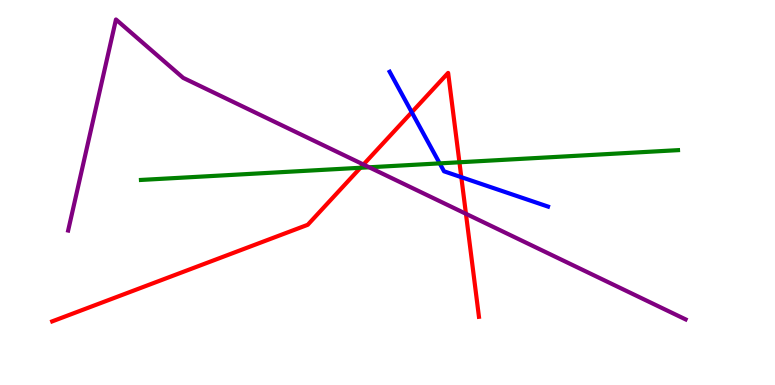[{'lines': ['blue', 'red'], 'intersections': [{'x': 5.31, 'y': 7.08}, {'x': 5.95, 'y': 5.4}]}, {'lines': ['green', 'red'], 'intersections': [{'x': 4.65, 'y': 5.64}, {'x': 5.93, 'y': 5.78}]}, {'lines': ['purple', 'red'], 'intersections': [{'x': 4.69, 'y': 5.73}, {'x': 6.01, 'y': 4.45}]}, {'lines': ['blue', 'green'], 'intersections': [{'x': 5.67, 'y': 5.76}]}, {'lines': ['blue', 'purple'], 'intersections': []}, {'lines': ['green', 'purple'], 'intersections': [{'x': 4.76, 'y': 5.65}]}]